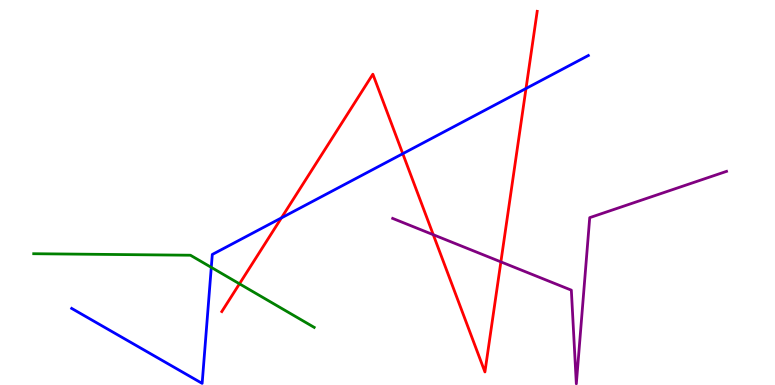[{'lines': ['blue', 'red'], 'intersections': [{'x': 3.63, 'y': 4.34}, {'x': 5.2, 'y': 6.01}, {'x': 6.79, 'y': 7.7}]}, {'lines': ['green', 'red'], 'intersections': [{'x': 3.09, 'y': 2.63}]}, {'lines': ['purple', 'red'], 'intersections': [{'x': 5.59, 'y': 3.9}, {'x': 6.46, 'y': 3.2}]}, {'lines': ['blue', 'green'], 'intersections': [{'x': 2.73, 'y': 3.05}]}, {'lines': ['blue', 'purple'], 'intersections': []}, {'lines': ['green', 'purple'], 'intersections': []}]